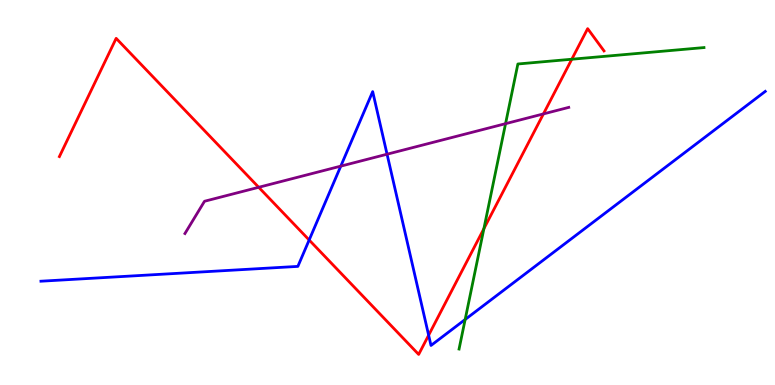[{'lines': ['blue', 'red'], 'intersections': [{'x': 3.99, 'y': 3.77}, {'x': 5.53, 'y': 1.29}]}, {'lines': ['green', 'red'], 'intersections': [{'x': 6.24, 'y': 4.06}, {'x': 7.38, 'y': 8.46}]}, {'lines': ['purple', 'red'], 'intersections': [{'x': 3.34, 'y': 5.14}, {'x': 7.01, 'y': 7.04}]}, {'lines': ['blue', 'green'], 'intersections': [{'x': 6.0, 'y': 1.7}]}, {'lines': ['blue', 'purple'], 'intersections': [{'x': 4.4, 'y': 5.68}, {'x': 4.99, 'y': 5.99}]}, {'lines': ['green', 'purple'], 'intersections': [{'x': 6.52, 'y': 6.79}]}]